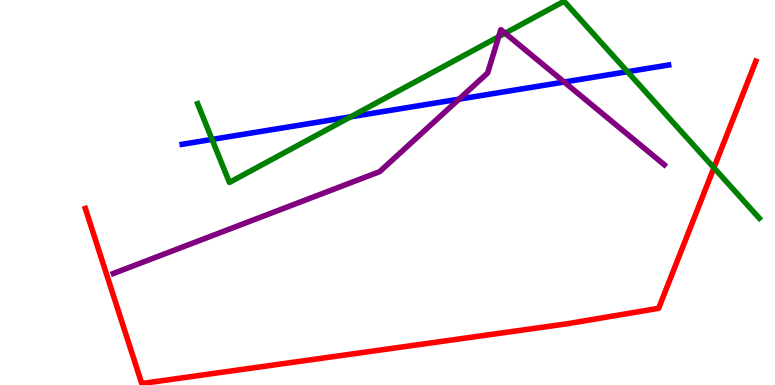[{'lines': ['blue', 'red'], 'intersections': []}, {'lines': ['green', 'red'], 'intersections': [{'x': 9.21, 'y': 5.64}]}, {'lines': ['purple', 'red'], 'intersections': []}, {'lines': ['blue', 'green'], 'intersections': [{'x': 2.74, 'y': 6.38}, {'x': 4.52, 'y': 6.97}, {'x': 8.1, 'y': 8.14}]}, {'lines': ['blue', 'purple'], 'intersections': [{'x': 5.92, 'y': 7.42}, {'x': 7.28, 'y': 7.87}]}, {'lines': ['green', 'purple'], 'intersections': [{'x': 6.43, 'y': 9.05}, {'x': 6.52, 'y': 9.14}]}]